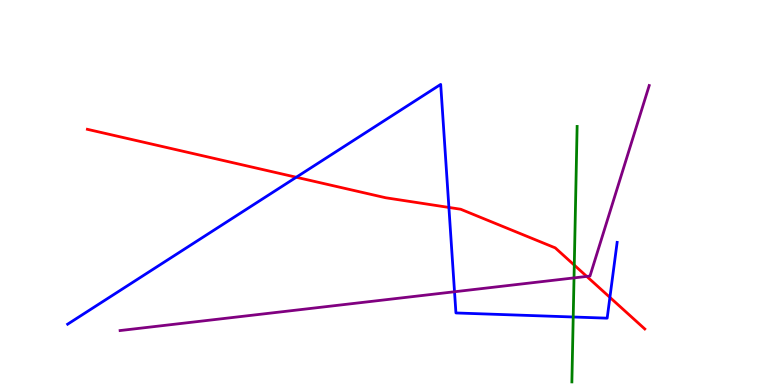[{'lines': ['blue', 'red'], 'intersections': [{'x': 3.82, 'y': 5.4}, {'x': 5.79, 'y': 4.61}, {'x': 7.87, 'y': 2.28}]}, {'lines': ['green', 'red'], 'intersections': [{'x': 7.41, 'y': 3.11}]}, {'lines': ['purple', 'red'], 'intersections': [{'x': 7.57, 'y': 2.82}]}, {'lines': ['blue', 'green'], 'intersections': [{'x': 7.4, 'y': 1.77}]}, {'lines': ['blue', 'purple'], 'intersections': [{'x': 5.86, 'y': 2.42}]}, {'lines': ['green', 'purple'], 'intersections': [{'x': 7.41, 'y': 2.78}]}]